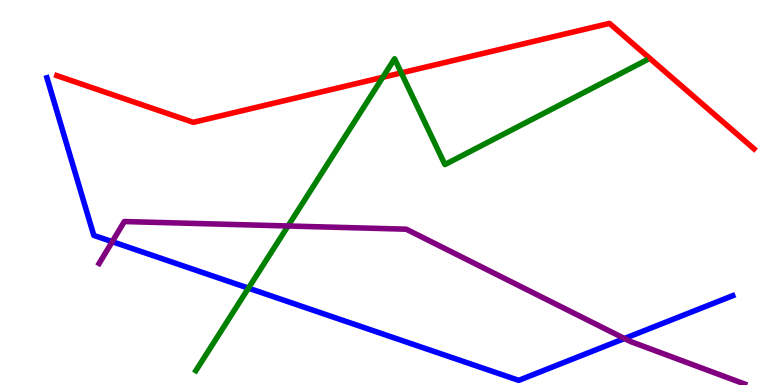[{'lines': ['blue', 'red'], 'intersections': []}, {'lines': ['green', 'red'], 'intersections': [{'x': 4.94, 'y': 7.99}, {'x': 5.18, 'y': 8.11}]}, {'lines': ['purple', 'red'], 'intersections': []}, {'lines': ['blue', 'green'], 'intersections': [{'x': 3.21, 'y': 2.52}]}, {'lines': ['blue', 'purple'], 'intersections': [{'x': 1.45, 'y': 3.72}, {'x': 8.06, 'y': 1.21}]}, {'lines': ['green', 'purple'], 'intersections': [{'x': 3.72, 'y': 4.13}]}]